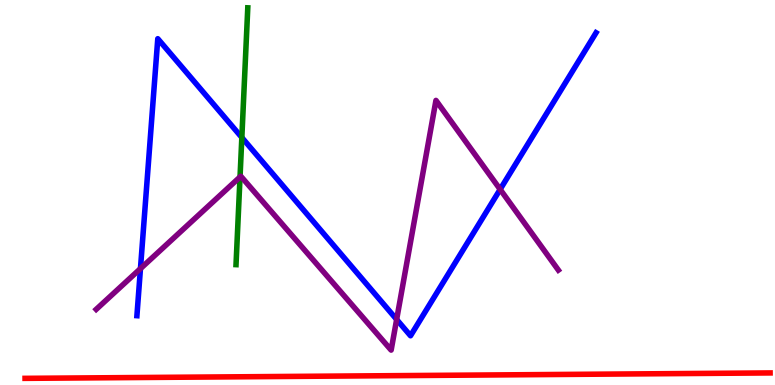[{'lines': ['blue', 'red'], 'intersections': []}, {'lines': ['green', 'red'], 'intersections': []}, {'lines': ['purple', 'red'], 'intersections': []}, {'lines': ['blue', 'green'], 'intersections': [{'x': 3.12, 'y': 6.43}]}, {'lines': ['blue', 'purple'], 'intersections': [{'x': 1.81, 'y': 3.02}, {'x': 5.12, 'y': 1.7}, {'x': 6.45, 'y': 5.08}]}, {'lines': ['green', 'purple'], 'intersections': [{'x': 3.1, 'y': 5.4}]}]